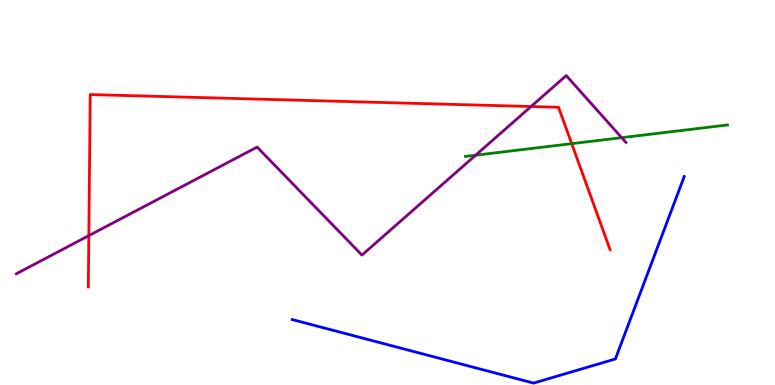[{'lines': ['blue', 'red'], 'intersections': []}, {'lines': ['green', 'red'], 'intersections': [{'x': 7.38, 'y': 6.27}]}, {'lines': ['purple', 'red'], 'intersections': [{'x': 1.15, 'y': 3.88}, {'x': 6.85, 'y': 7.23}]}, {'lines': ['blue', 'green'], 'intersections': []}, {'lines': ['blue', 'purple'], 'intersections': []}, {'lines': ['green', 'purple'], 'intersections': [{'x': 6.14, 'y': 5.97}, {'x': 8.02, 'y': 6.42}]}]